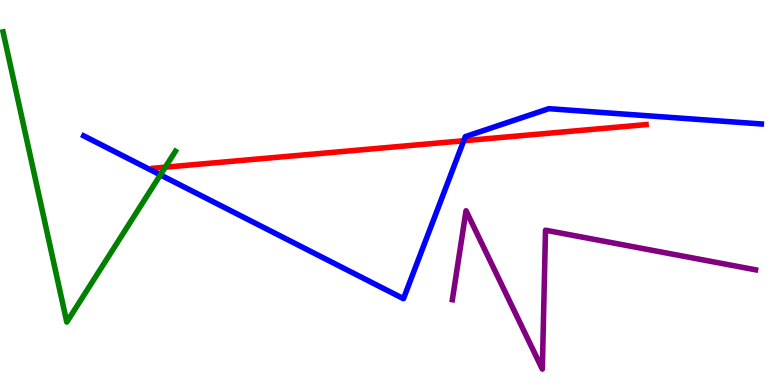[{'lines': ['blue', 'red'], 'intersections': [{'x': 5.98, 'y': 6.34}]}, {'lines': ['green', 'red'], 'intersections': [{'x': 2.13, 'y': 5.66}]}, {'lines': ['purple', 'red'], 'intersections': []}, {'lines': ['blue', 'green'], 'intersections': [{'x': 2.07, 'y': 5.46}]}, {'lines': ['blue', 'purple'], 'intersections': []}, {'lines': ['green', 'purple'], 'intersections': []}]